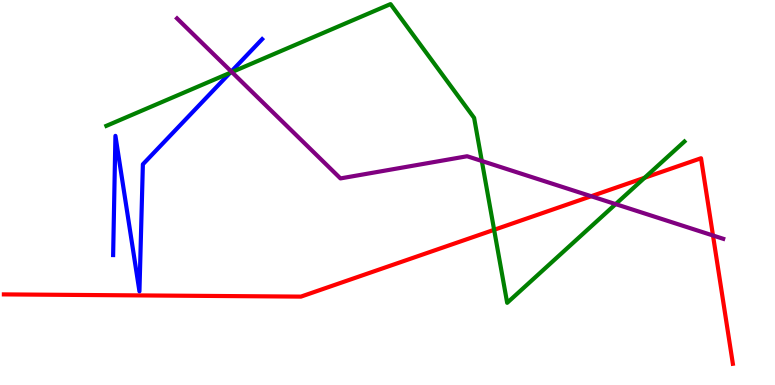[{'lines': ['blue', 'red'], 'intersections': []}, {'lines': ['green', 'red'], 'intersections': [{'x': 6.38, 'y': 4.03}, {'x': 8.32, 'y': 5.38}]}, {'lines': ['purple', 'red'], 'intersections': [{'x': 7.63, 'y': 4.9}, {'x': 9.2, 'y': 3.88}]}, {'lines': ['blue', 'green'], 'intersections': [{'x': 2.97, 'y': 8.11}]}, {'lines': ['blue', 'purple'], 'intersections': [{'x': 2.98, 'y': 8.14}]}, {'lines': ['green', 'purple'], 'intersections': [{'x': 2.99, 'y': 8.13}, {'x': 6.22, 'y': 5.82}, {'x': 7.94, 'y': 4.7}]}]